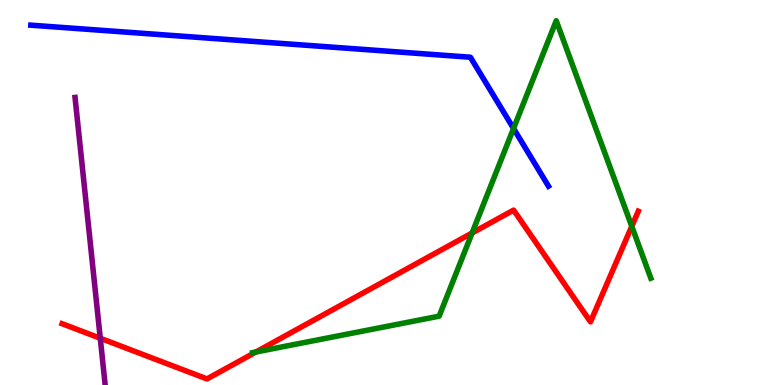[{'lines': ['blue', 'red'], 'intersections': []}, {'lines': ['green', 'red'], 'intersections': [{'x': 3.3, 'y': 0.857}, {'x': 6.09, 'y': 3.95}, {'x': 8.15, 'y': 4.12}]}, {'lines': ['purple', 'red'], 'intersections': [{'x': 1.29, 'y': 1.21}]}, {'lines': ['blue', 'green'], 'intersections': [{'x': 6.63, 'y': 6.66}]}, {'lines': ['blue', 'purple'], 'intersections': []}, {'lines': ['green', 'purple'], 'intersections': []}]